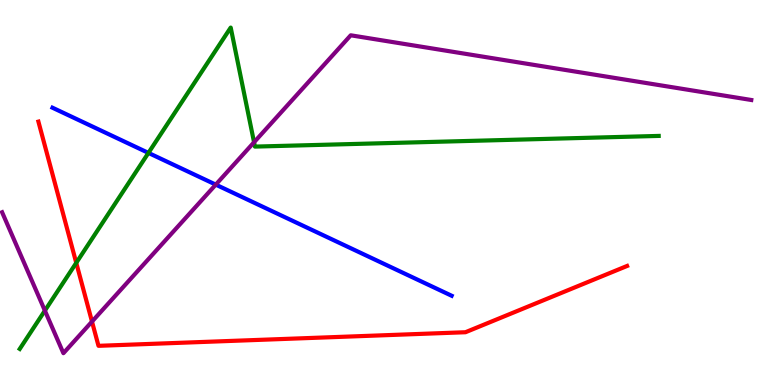[{'lines': ['blue', 'red'], 'intersections': []}, {'lines': ['green', 'red'], 'intersections': [{'x': 0.984, 'y': 3.17}]}, {'lines': ['purple', 'red'], 'intersections': [{'x': 1.19, 'y': 1.65}]}, {'lines': ['blue', 'green'], 'intersections': [{'x': 1.92, 'y': 6.03}]}, {'lines': ['blue', 'purple'], 'intersections': [{'x': 2.78, 'y': 5.2}]}, {'lines': ['green', 'purple'], 'intersections': [{'x': 0.579, 'y': 1.93}, {'x': 3.28, 'y': 6.3}]}]